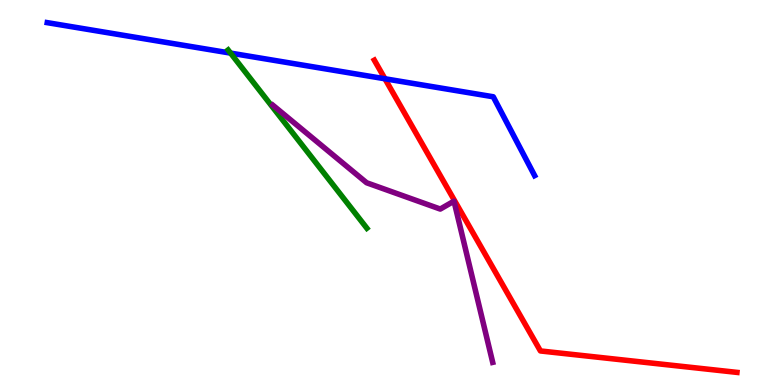[{'lines': ['blue', 'red'], 'intersections': [{'x': 4.97, 'y': 7.95}]}, {'lines': ['green', 'red'], 'intersections': []}, {'lines': ['purple', 'red'], 'intersections': []}, {'lines': ['blue', 'green'], 'intersections': [{'x': 2.98, 'y': 8.62}]}, {'lines': ['blue', 'purple'], 'intersections': []}, {'lines': ['green', 'purple'], 'intersections': []}]